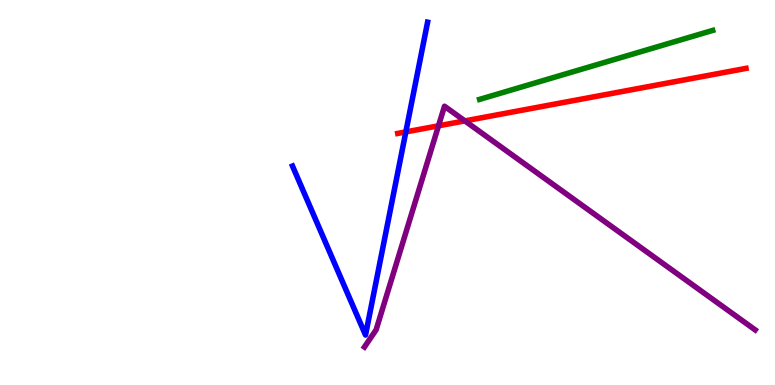[{'lines': ['blue', 'red'], 'intersections': [{'x': 5.24, 'y': 6.57}]}, {'lines': ['green', 'red'], 'intersections': []}, {'lines': ['purple', 'red'], 'intersections': [{'x': 5.66, 'y': 6.73}, {'x': 6.0, 'y': 6.86}]}, {'lines': ['blue', 'green'], 'intersections': []}, {'lines': ['blue', 'purple'], 'intersections': []}, {'lines': ['green', 'purple'], 'intersections': []}]